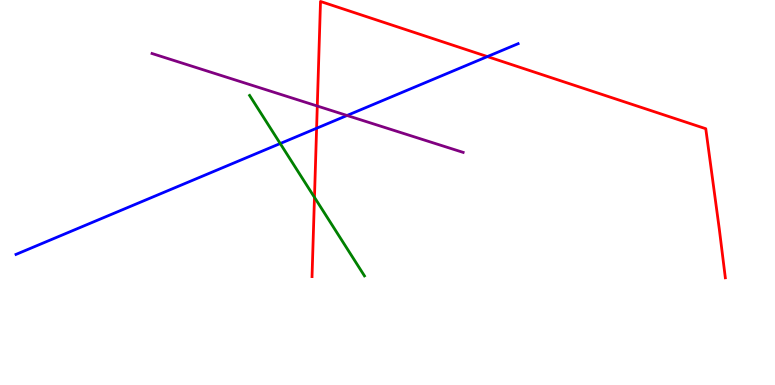[{'lines': ['blue', 'red'], 'intersections': [{'x': 4.09, 'y': 6.67}, {'x': 6.29, 'y': 8.53}]}, {'lines': ['green', 'red'], 'intersections': [{'x': 4.06, 'y': 4.87}]}, {'lines': ['purple', 'red'], 'intersections': [{'x': 4.09, 'y': 7.25}]}, {'lines': ['blue', 'green'], 'intersections': [{'x': 3.62, 'y': 6.27}]}, {'lines': ['blue', 'purple'], 'intersections': [{'x': 4.48, 'y': 7.0}]}, {'lines': ['green', 'purple'], 'intersections': []}]